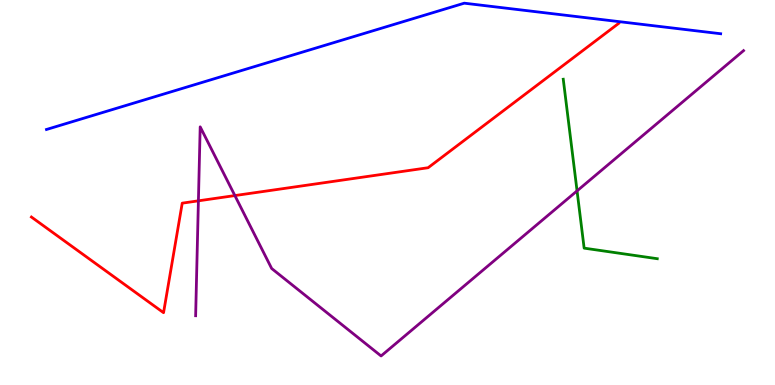[{'lines': ['blue', 'red'], 'intersections': []}, {'lines': ['green', 'red'], 'intersections': []}, {'lines': ['purple', 'red'], 'intersections': [{'x': 2.56, 'y': 4.78}, {'x': 3.03, 'y': 4.92}]}, {'lines': ['blue', 'green'], 'intersections': []}, {'lines': ['blue', 'purple'], 'intersections': []}, {'lines': ['green', 'purple'], 'intersections': [{'x': 7.45, 'y': 5.04}]}]